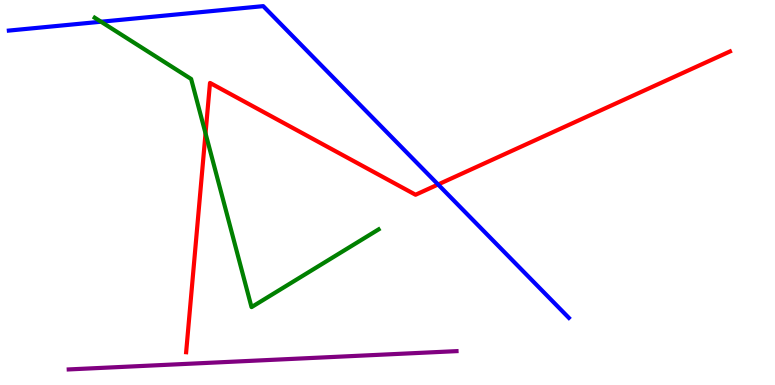[{'lines': ['blue', 'red'], 'intersections': [{'x': 5.65, 'y': 5.21}]}, {'lines': ['green', 'red'], 'intersections': [{'x': 2.65, 'y': 6.54}]}, {'lines': ['purple', 'red'], 'intersections': []}, {'lines': ['blue', 'green'], 'intersections': [{'x': 1.3, 'y': 9.44}]}, {'lines': ['blue', 'purple'], 'intersections': []}, {'lines': ['green', 'purple'], 'intersections': []}]